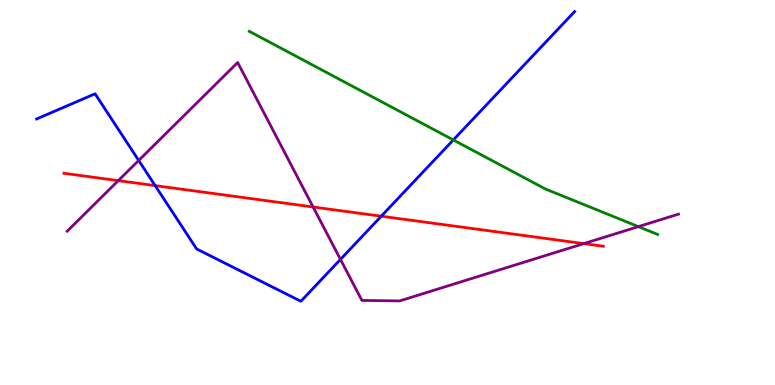[{'lines': ['blue', 'red'], 'intersections': [{'x': 2.0, 'y': 5.18}, {'x': 4.92, 'y': 4.38}]}, {'lines': ['green', 'red'], 'intersections': []}, {'lines': ['purple', 'red'], 'intersections': [{'x': 1.53, 'y': 5.31}, {'x': 4.04, 'y': 4.62}, {'x': 7.53, 'y': 3.67}]}, {'lines': ['blue', 'green'], 'intersections': [{'x': 5.85, 'y': 6.37}]}, {'lines': ['blue', 'purple'], 'intersections': [{'x': 1.79, 'y': 5.83}, {'x': 4.39, 'y': 3.26}]}, {'lines': ['green', 'purple'], 'intersections': [{'x': 8.24, 'y': 4.11}]}]